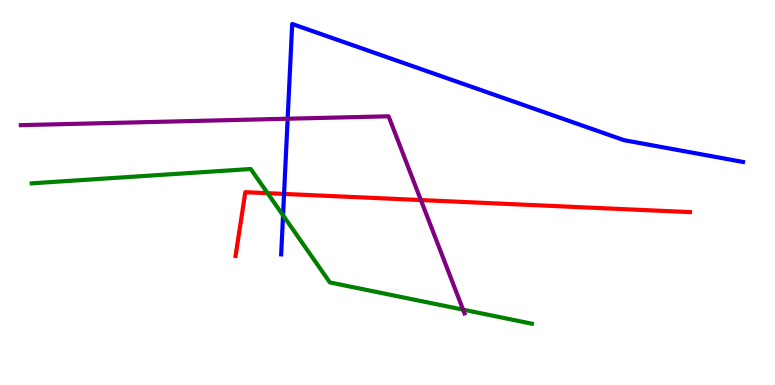[{'lines': ['blue', 'red'], 'intersections': [{'x': 3.67, 'y': 4.96}]}, {'lines': ['green', 'red'], 'intersections': [{'x': 3.45, 'y': 4.98}]}, {'lines': ['purple', 'red'], 'intersections': [{'x': 5.43, 'y': 4.8}]}, {'lines': ['blue', 'green'], 'intersections': [{'x': 3.65, 'y': 4.41}]}, {'lines': ['blue', 'purple'], 'intersections': [{'x': 3.71, 'y': 6.92}]}, {'lines': ['green', 'purple'], 'intersections': [{'x': 5.98, 'y': 1.96}]}]